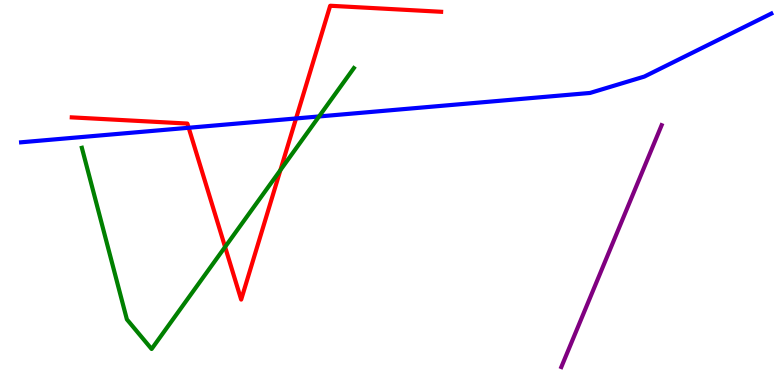[{'lines': ['blue', 'red'], 'intersections': [{'x': 2.43, 'y': 6.68}, {'x': 3.82, 'y': 6.92}]}, {'lines': ['green', 'red'], 'intersections': [{'x': 2.9, 'y': 3.59}, {'x': 3.62, 'y': 5.58}]}, {'lines': ['purple', 'red'], 'intersections': []}, {'lines': ['blue', 'green'], 'intersections': [{'x': 4.12, 'y': 6.98}]}, {'lines': ['blue', 'purple'], 'intersections': []}, {'lines': ['green', 'purple'], 'intersections': []}]